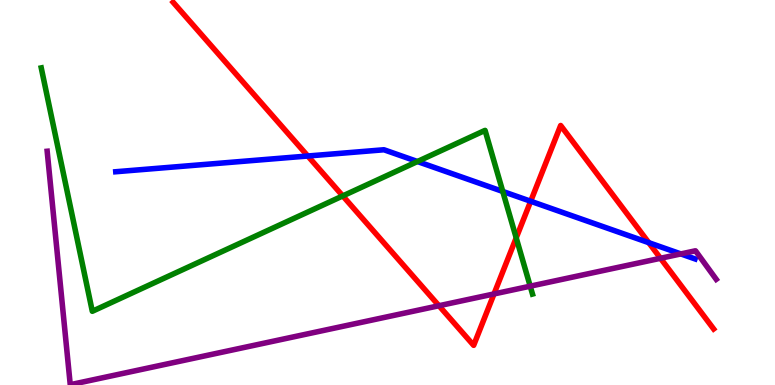[{'lines': ['blue', 'red'], 'intersections': [{'x': 3.97, 'y': 5.95}, {'x': 6.85, 'y': 4.77}, {'x': 8.37, 'y': 3.7}]}, {'lines': ['green', 'red'], 'intersections': [{'x': 4.42, 'y': 4.91}, {'x': 6.66, 'y': 3.82}]}, {'lines': ['purple', 'red'], 'intersections': [{'x': 5.66, 'y': 2.06}, {'x': 6.37, 'y': 2.37}, {'x': 8.52, 'y': 3.29}]}, {'lines': ['blue', 'green'], 'intersections': [{'x': 5.39, 'y': 5.8}, {'x': 6.49, 'y': 5.03}]}, {'lines': ['blue', 'purple'], 'intersections': [{'x': 8.79, 'y': 3.4}]}, {'lines': ['green', 'purple'], 'intersections': [{'x': 6.84, 'y': 2.57}]}]